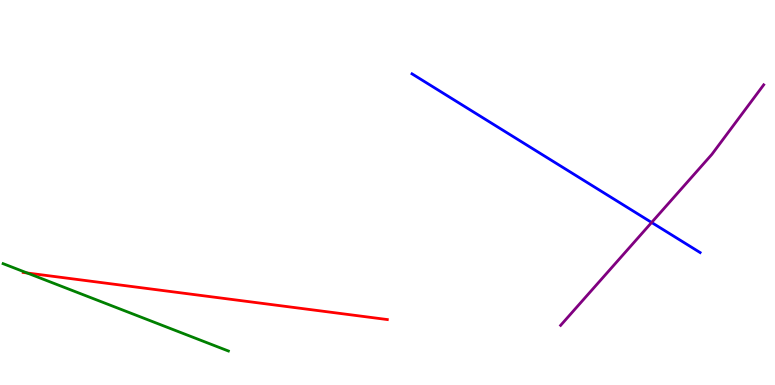[{'lines': ['blue', 'red'], 'intersections': []}, {'lines': ['green', 'red'], 'intersections': [{'x': 0.35, 'y': 2.91}]}, {'lines': ['purple', 'red'], 'intersections': []}, {'lines': ['blue', 'green'], 'intersections': []}, {'lines': ['blue', 'purple'], 'intersections': [{'x': 8.41, 'y': 4.22}]}, {'lines': ['green', 'purple'], 'intersections': []}]